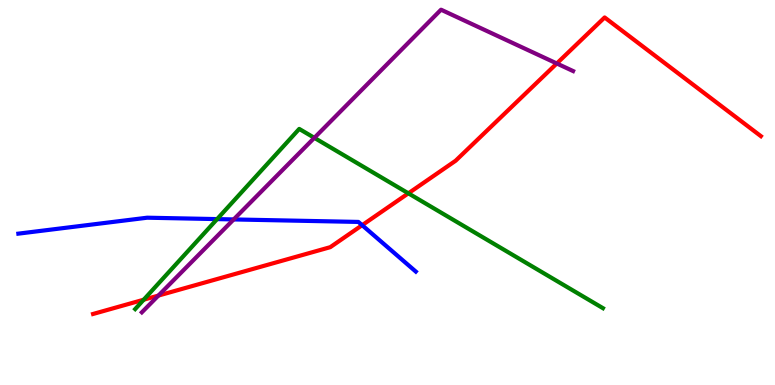[{'lines': ['blue', 'red'], 'intersections': [{'x': 4.67, 'y': 4.15}]}, {'lines': ['green', 'red'], 'intersections': [{'x': 1.85, 'y': 2.22}, {'x': 5.27, 'y': 4.98}]}, {'lines': ['purple', 'red'], 'intersections': [{'x': 2.04, 'y': 2.32}, {'x': 7.18, 'y': 8.35}]}, {'lines': ['blue', 'green'], 'intersections': [{'x': 2.8, 'y': 4.31}]}, {'lines': ['blue', 'purple'], 'intersections': [{'x': 3.02, 'y': 4.3}]}, {'lines': ['green', 'purple'], 'intersections': [{'x': 4.06, 'y': 6.42}]}]